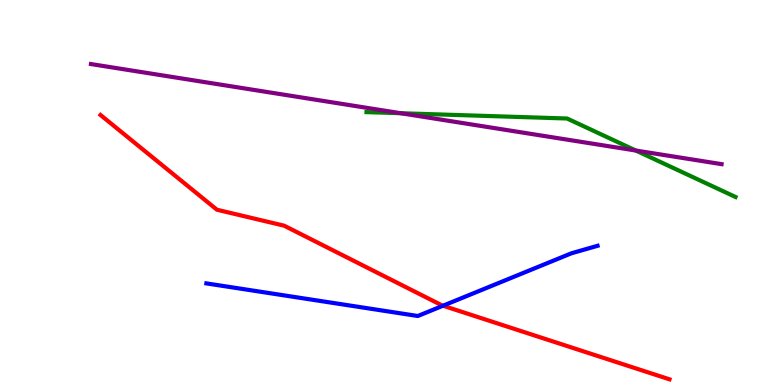[{'lines': ['blue', 'red'], 'intersections': [{'x': 5.72, 'y': 2.06}]}, {'lines': ['green', 'red'], 'intersections': []}, {'lines': ['purple', 'red'], 'intersections': []}, {'lines': ['blue', 'green'], 'intersections': []}, {'lines': ['blue', 'purple'], 'intersections': []}, {'lines': ['green', 'purple'], 'intersections': [{'x': 5.17, 'y': 7.06}, {'x': 8.2, 'y': 6.09}]}]